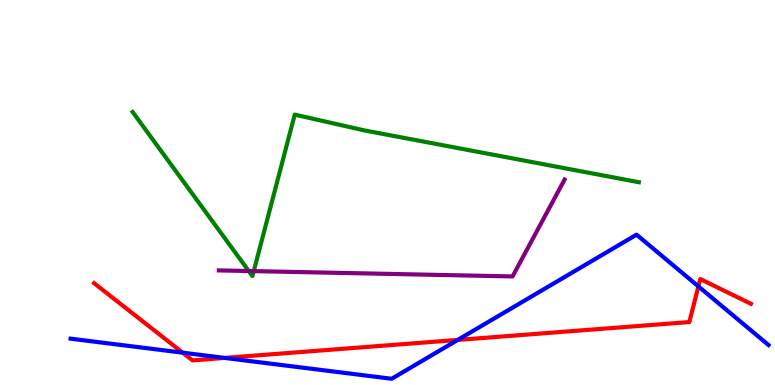[{'lines': ['blue', 'red'], 'intersections': [{'x': 2.36, 'y': 0.84}, {'x': 2.9, 'y': 0.704}, {'x': 5.91, 'y': 1.17}, {'x': 9.01, 'y': 2.56}]}, {'lines': ['green', 'red'], 'intersections': []}, {'lines': ['purple', 'red'], 'intersections': []}, {'lines': ['blue', 'green'], 'intersections': []}, {'lines': ['blue', 'purple'], 'intersections': []}, {'lines': ['green', 'purple'], 'intersections': [{'x': 3.21, 'y': 2.96}, {'x': 3.27, 'y': 2.96}]}]